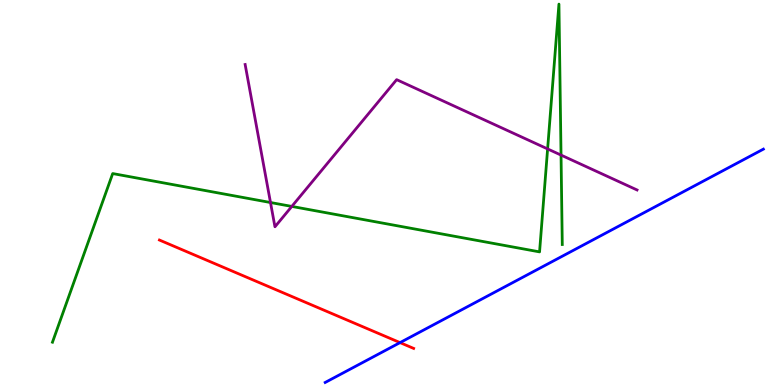[{'lines': ['blue', 'red'], 'intersections': [{'x': 5.16, 'y': 1.1}]}, {'lines': ['green', 'red'], 'intersections': []}, {'lines': ['purple', 'red'], 'intersections': []}, {'lines': ['blue', 'green'], 'intersections': []}, {'lines': ['blue', 'purple'], 'intersections': []}, {'lines': ['green', 'purple'], 'intersections': [{'x': 3.49, 'y': 4.74}, {'x': 3.77, 'y': 4.64}, {'x': 7.07, 'y': 6.13}, {'x': 7.24, 'y': 5.97}]}]